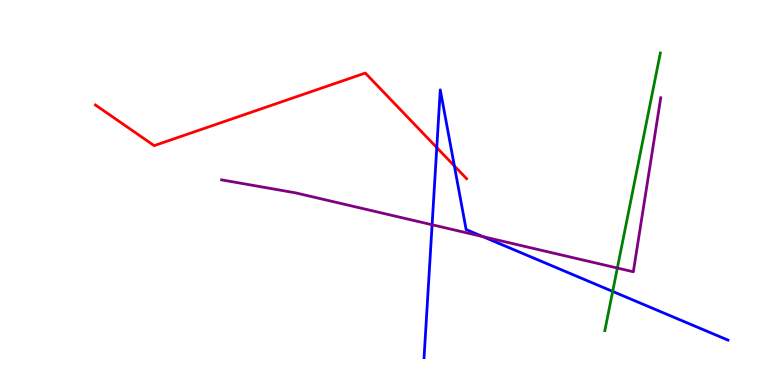[{'lines': ['blue', 'red'], 'intersections': [{'x': 5.64, 'y': 6.17}, {'x': 5.86, 'y': 5.69}]}, {'lines': ['green', 'red'], 'intersections': []}, {'lines': ['purple', 'red'], 'intersections': []}, {'lines': ['blue', 'green'], 'intersections': [{'x': 7.91, 'y': 2.43}]}, {'lines': ['blue', 'purple'], 'intersections': [{'x': 5.58, 'y': 4.16}, {'x': 6.23, 'y': 3.85}]}, {'lines': ['green', 'purple'], 'intersections': [{'x': 7.97, 'y': 3.04}]}]